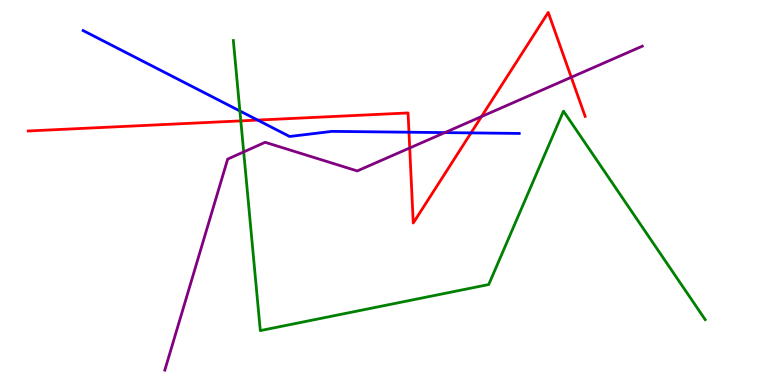[{'lines': ['blue', 'red'], 'intersections': [{'x': 3.32, 'y': 6.88}, {'x': 5.28, 'y': 6.57}, {'x': 6.08, 'y': 6.55}]}, {'lines': ['green', 'red'], 'intersections': [{'x': 3.11, 'y': 6.86}]}, {'lines': ['purple', 'red'], 'intersections': [{'x': 5.29, 'y': 6.16}, {'x': 6.21, 'y': 6.97}, {'x': 7.37, 'y': 7.99}]}, {'lines': ['blue', 'green'], 'intersections': [{'x': 3.1, 'y': 7.12}]}, {'lines': ['blue', 'purple'], 'intersections': [{'x': 5.74, 'y': 6.56}]}, {'lines': ['green', 'purple'], 'intersections': [{'x': 3.14, 'y': 6.05}]}]